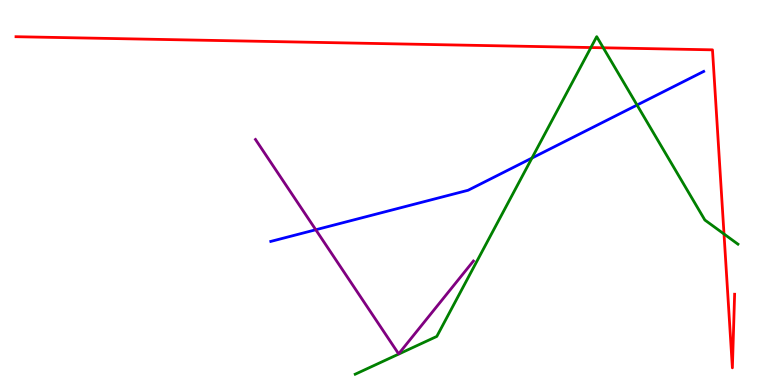[{'lines': ['blue', 'red'], 'intersections': []}, {'lines': ['green', 'red'], 'intersections': [{'x': 7.62, 'y': 8.77}, {'x': 7.78, 'y': 8.76}, {'x': 9.34, 'y': 3.92}]}, {'lines': ['purple', 'red'], 'intersections': []}, {'lines': ['blue', 'green'], 'intersections': [{'x': 6.86, 'y': 5.89}, {'x': 8.22, 'y': 7.27}]}, {'lines': ['blue', 'purple'], 'intersections': [{'x': 4.07, 'y': 4.03}]}, {'lines': ['green', 'purple'], 'intersections': []}]